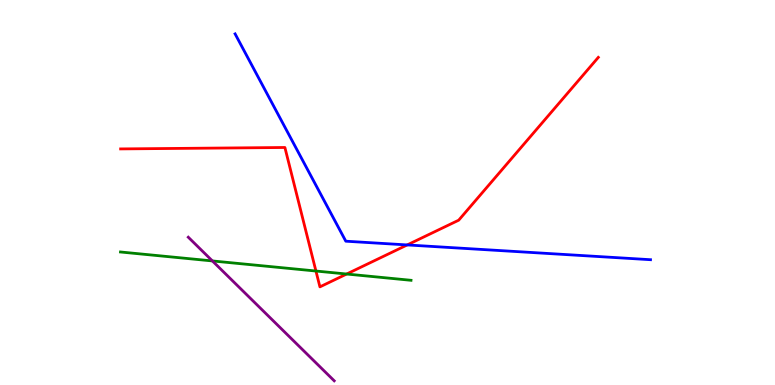[{'lines': ['blue', 'red'], 'intersections': [{'x': 5.25, 'y': 3.64}]}, {'lines': ['green', 'red'], 'intersections': [{'x': 4.08, 'y': 2.96}, {'x': 4.47, 'y': 2.88}]}, {'lines': ['purple', 'red'], 'intersections': []}, {'lines': ['blue', 'green'], 'intersections': []}, {'lines': ['blue', 'purple'], 'intersections': []}, {'lines': ['green', 'purple'], 'intersections': [{'x': 2.74, 'y': 3.22}]}]